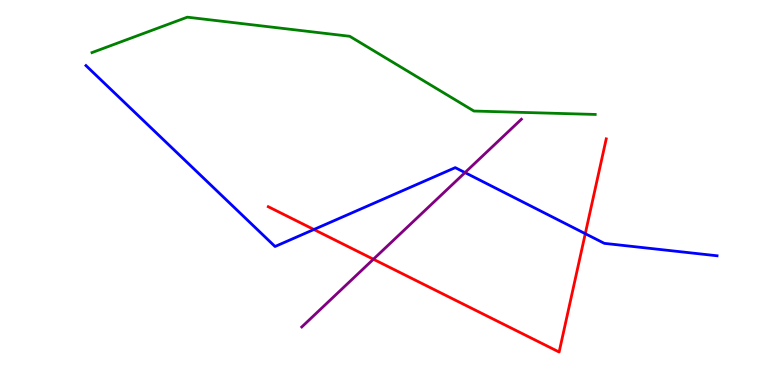[{'lines': ['blue', 'red'], 'intersections': [{'x': 4.05, 'y': 4.04}, {'x': 7.55, 'y': 3.93}]}, {'lines': ['green', 'red'], 'intersections': []}, {'lines': ['purple', 'red'], 'intersections': [{'x': 4.82, 'y': 3.27}]}, {'lines': ['blue', 'green'], 'intersections': []}, {'lines': ['blue', 'purple'], 'intersections': [{'x': 6.0, 'y': 5.52}]}, {'lines': ['green', 'purple'], 'intersections': []}]